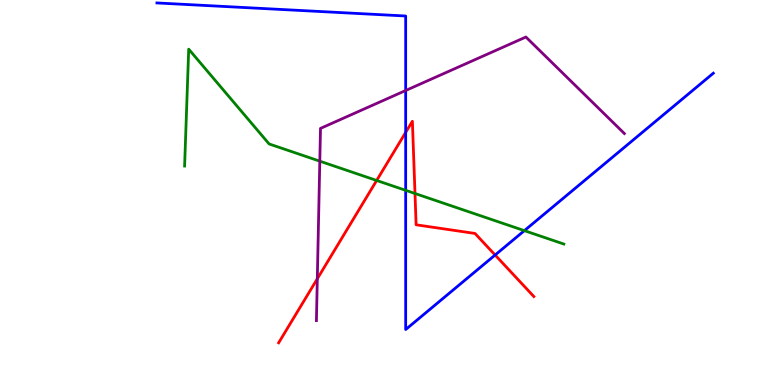[{'lines': ['blue', 'red'], 'intersections': [{'x': 5.23, 'y': 6.56}, {'x': 6.39, 'y': 3.38}]}, {'lines': ['green', 'red'], 'intersections': [{'x': 4.86, 'y': 5.31}, {'x': 5.35, 'y': 4.97}]}, {'lines': ['purple', 'red'], 'intersections': [{'x': 4.09, 'y': 2.76}]}, {'lines': ['blue', 'green'], 'intersections': [{'x': 5.23, 'y': 5.06}, {'x': 6.77, 'y': 4.01}]}, {'lines': ['blue', 'purple'], 'intersections': [{'x': 5.23, 'y': 7.65}]}, {'lines': ['green', 'purple'], 'intersections': [{'x': 4.13, 'y': 5.81}]}]